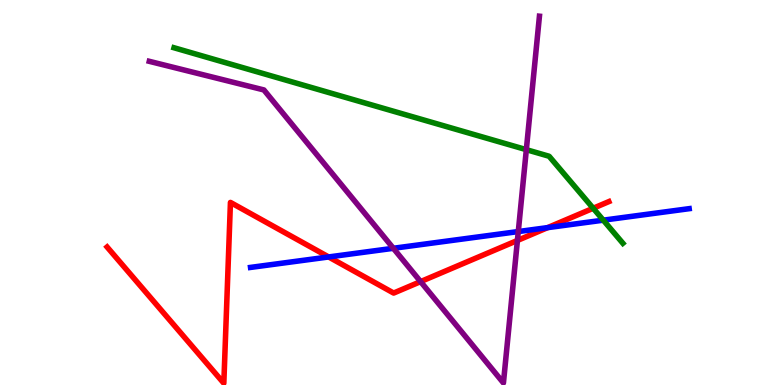[{'lines': ['blue', 'red'], 'intersections': [{'x': 4.24, 'y': 3.33}, {'x': 7.07, 'y': 4.09}]}, {'lines': ['green', 'red'], 'intersections': [{'x': 7.65, 'y': 4.59}]}, {'lines': ['purple', 'red'], 'intersections': [{'x': 5.43, 'y': 2.69}, {'x': 6.68, 'y': 3.75}]}, {'lines': ['blue', 'green'], 'intersections': [{'x': 7.78, 'y': 4.28}]}, {'lines': ['blue', 'purple'], 'intersections': [{'x': 5.08, 'y': 3.55}, {'x': 6.69, 'y': 3.99}]}, {'lines': ['green', 'purple'], 'intersections': [{'x': 6.79, 'y': 6.11}]}]